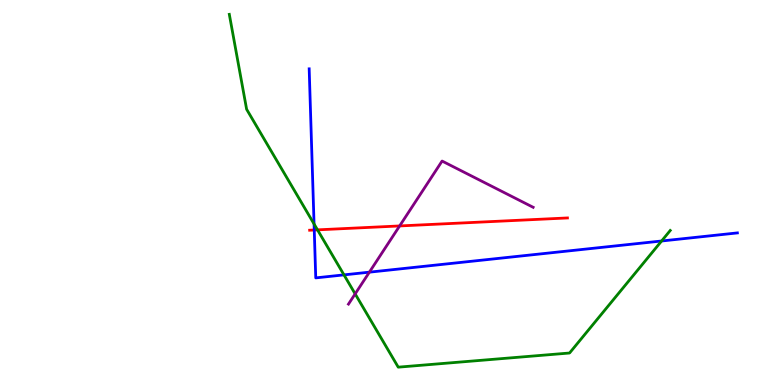[{'lines': ['blue', 'red'], 'intersections': [{'x': 4.05, 'y': 4.03}]}, {'lines': ['green', 'red'], 'intersections': [{'x': 4.1, 'y': 4.03}]}, {'lines': ['purple', 'red'], 'intersections': [{'x': 5.16, 'y': 4.13}]}, {'lines': ['blue', 'green'], 'intersections': [{'x': 4.05, 'y': 4.18}, {'x': 4.44, 'y': 2.86}, {'x': 8.54, 'y': 3.74}]}, {'lines': ['blue', 'purple'], 'intersections': [{'x': 4.77, 'y': 2.93}]}, {'lines': ['green', 'purple'], 'intersections': [{'x': 4.58, 'y': 2.37}]}]